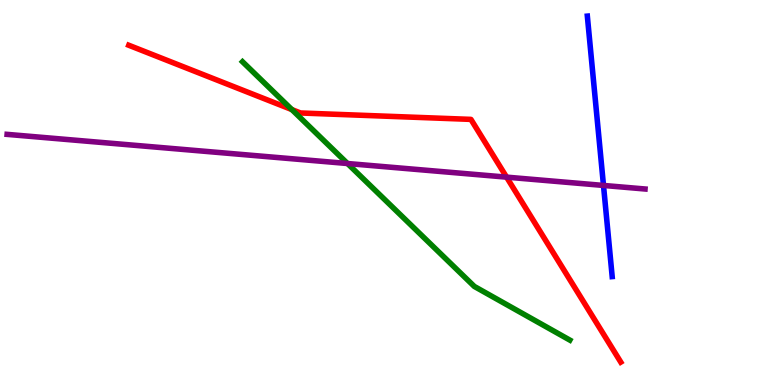[{'lines': ['blue', 'red'], 'intersections': []}, {'lines': ['green', 'red'], 'intersections': [{'x': 3.77, 'y': 7.15}]}, {'lines': ['purple', 'red'], 'intersections': [{'x': 6.54, 'y': 5.4}]}, {'lines': ['blue', 'green'], 'intersections': []}, {'lines': ['blue', 'purple'], 'intersections': [{'x': 7.79, 'y': 5.18}]}, {'lines': ['green', 'purple'], 'intersections': [{'x': 4.48, 'y': 5.75}]}]